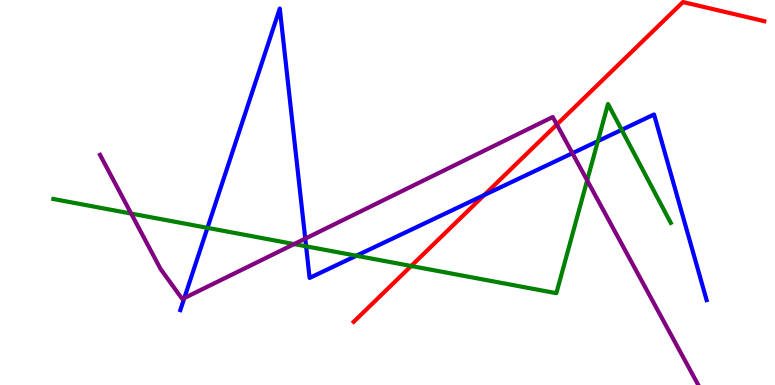[{'lines': ['blue', 'red'], 'intersections': [{'x': 6.25, 'y': 4.93}]}, {'lines': ['green', 'red'], 'intersections': [{'x': 5.31, 'y': 3.09}]}, {'lines': ['purple', 'red'], 'intersections': [{'x': 7.19, 'y': 6.77}]}, {'lines': ['blue', 'green'], 'intersections': [{'x': 2.68, 'y': 4.08}, {'x': 3.95, 'y': 3.6}, {'x': 4.6, 'y': 3.36}, {'x': 7.71, 'y': 6.33}, {'x': 8.02, 'y': 6.63}]}, {'lines': ['blue', 'purple'], 'intersections': [{'x': 2.38, 'y': 2.26}, {'x': 3.94, 'y': 3.8}, {'x': 7.39, 'y': 6.02}]}, {'lines': ['green', 'purple'], 'intersections': [{'x': 1.69, 'y': 4.45}, {'x': 3.8, 'y': 3.66}, {'x': 7.58, 'y': 5.32}]}]